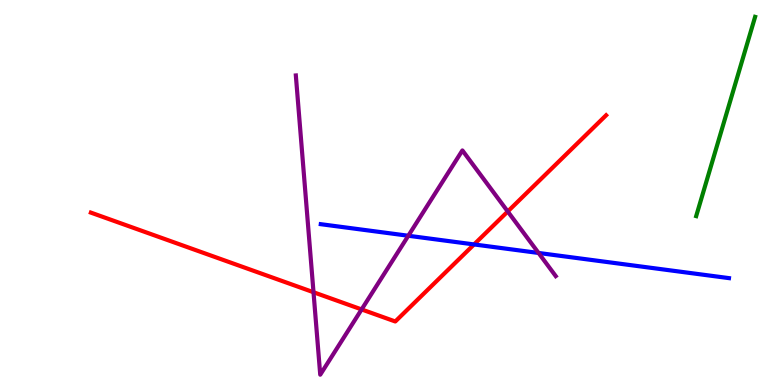[{'lines': ['blue', 'red'], 'intersections': [{'x': 6.12, 'y': 3.65}]}, {'lines': ['green', 'red'], 'intersections': []}, {'lines': ['purple', 'red'], 'intersections': [{'x': 4.05, 'y': 2.41}, {'x': 4.67, 'y': 1.96}, {'x': 6.55, 'y': 4.51}]}, {'lines': ['blue', 'green'], 'intersections': []}, {'lines': ['blue', 'purple'], 'intersections': [{'x': 5.27, 'y': 3.88}, {'x': 6.95, 'y': 3.43}]}, {'lines': ['green', 'purple'], 'intersections': []}]